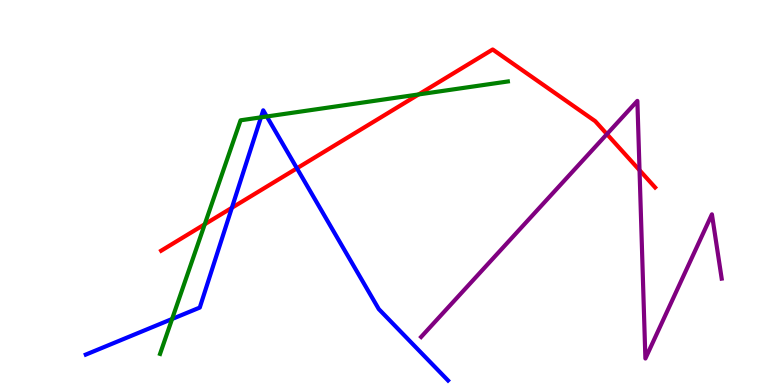[{'lines': ['blue', 'red'], 'intersections': [{'x': 2.99, 'y': 4.6}, {'x': 3.83, 'y': 5.63}]}, {'lines': ['green', 'red'], 'intersections': [{'x': 2.64, 'y': 4.18}, {'x': 5.4, 'y': 7.55}]}, {'lines': ['purple', 'red'], 'intersections': [{'x': 7.83, 'y': 6.52}, {'x': 8.25, 'y': 5.58}]}, {'lines': ['blue', 'green'], 'intersections': [{'x': 2.22, 'y': 1.71}, {'x': 3.37, 'y': 6.95}, {'x': 3.44, 'y': 6.97}]}, {'lines': ['blue', 'purple'], 'intersections': []}, {'lines': ['green', 'purple'], 'intersections': []}]